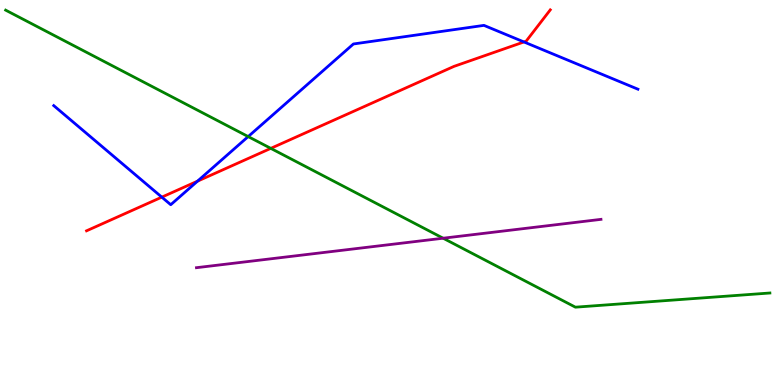[{'lines': ['blue', 'red'], 'intersections': [{'x': 2.09, 'y': 4.88}, {'x': 2.55, 'y': 5.29}, {'x': 6.76, 'y': 8.91}]}, {'lines': ['green', 'red'], 'intersections': [{'x': 3.49, 'y': 6.15}]}, {'lines': ['purple', 'red'], 'intersections': []}, {'lines': ['blue', 'green'], 'intersections': [{'x': 3.2, 'y': 6.45}]}, {'lines': ['blue', 'purple'], 'intersections': []}, {'lines': ['green', 'purple'], 'intersections': [{'x': 5.72, 'y': 3.81}]}]